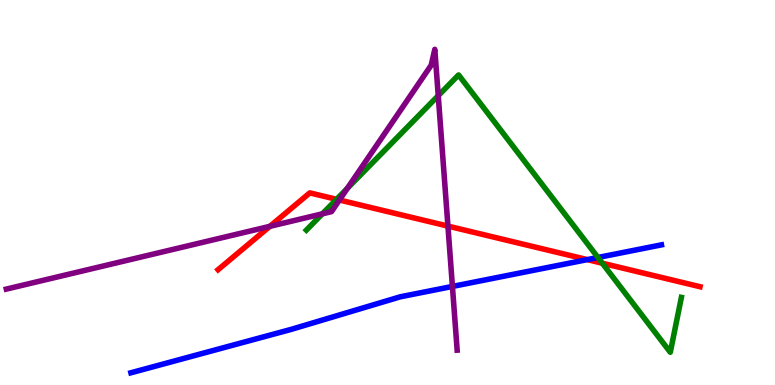[{'lines': ['blue', 'red'], 'intersections': [{'x': 7.58, 'y': 3.26}]}, {'lines': ['green', 'red'], 'intersections': [{'x': 4.34, 'y': 4.82}, {'x': 7.77, 'y': 3.16}]}, {'lines': ['purple', 'red'], 'intersections': [{'x': 3.48, 'y': 4.12}, {'x': 4.38, 'y': 4.81}, {'x': 5.78, 'y': 4.13}]}, {'lines': ['blue', 'green'], 'intersections': [{'x': 7.72, 'y': 3.31}]}, {'lines': ['blue', 'purple'], 'intersections': [{'x': 5.84, 'y': 2.56}]}, {'lines': ['green', 'purple'], 'intersections': [{'x': 4.16, 'y': 4.45}, {'x': 4.48, 'y': 5.11}, {'x': 5.65, 'y': 7.52}]}]